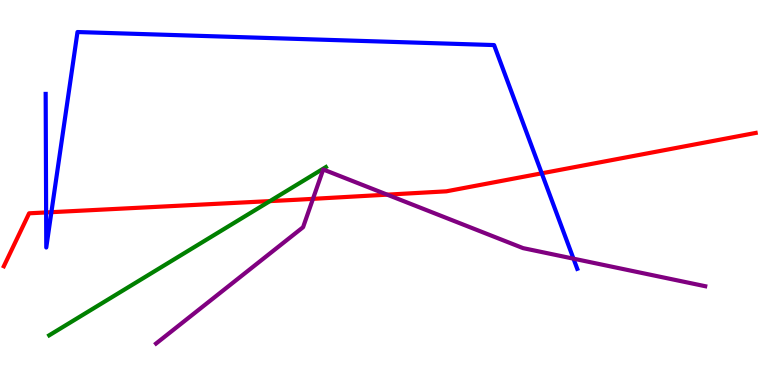[{'lines': ['blue', 'red'], 'intersections': [{'x': 0.595, 'y': 4.48}, {'x': 0.663, 'y': 4.49}, {'x': 6.99, 'y': 5.5}]}, {'lines': ['green', 'red'], 'intersections': [{'x': 3.48, 'y': 4.78}]}, {'lines': ['purple', 'red'], 'intersections': [{'x': 4.04, 'y': 4.84}, {'x': 5.0, 'y': 4.94}]}, {'lines': ['blue', 'green'], 'intersections': []}, {'lines': ['blue', 'purple'], 'intersections': [{'x': 7.4, 'y': 3.28}]}, {'lines': ['green', 'purple'], 'intersections': []}]